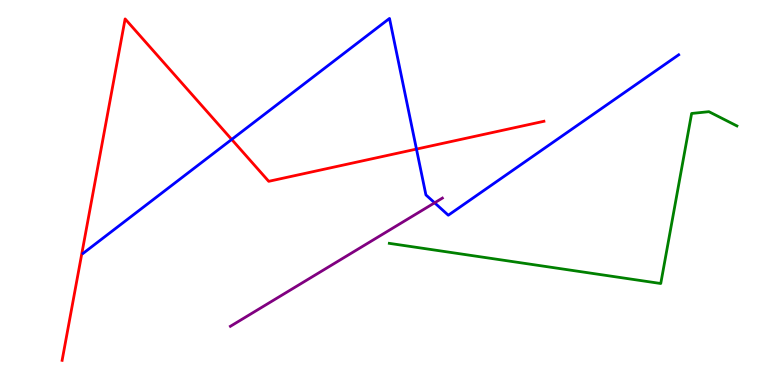[{'lines': ['blue', 'red'], 'intersections': [{'x': 2.99, 'y': 6.38}, {'x': 5.37, 'y': 6.13}]}, {'lines': ['green', 'red'], 'intersections': []}, {'lines': ['purple', 'red'], 'intersections': []}, {'lines': ['blue', 'green'], 'intersections': []}, {'lines': ['blue', 'purple'], 'intersections': [{'x': 5.61, 'y': 4.73}]}, {'lines': ['green', 'purple'], 'intersections': []}]